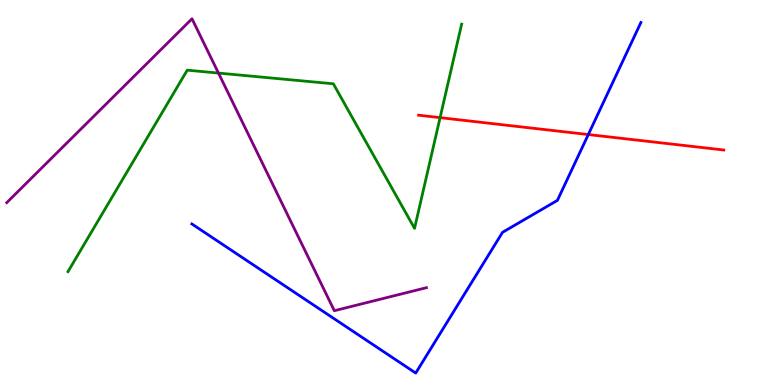[{'lines': ['blue', 'red'], 'intersections': [{'x': 7.59, 'y': 6.51}]}, {'lines': ['green', 'red'], 'intersections': [{'x': 5.68, 'y': 6.94}]}, {'lines': ['purple', 'red'], 'intersections': []}, {'lines': ['blue', 'green'], 'intersections': []}, {'lines': ['blue', 'purple'], 'intersections': []}, {'lines': ['green', 'purple'], 'intersections': [{'x': 2.82, 'y': 8.1}]}]